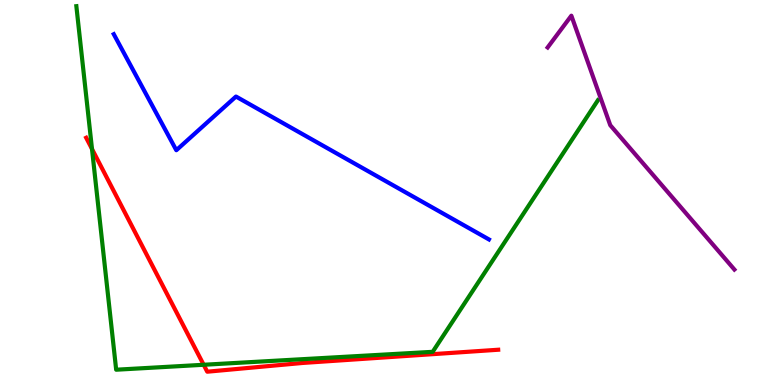[{'lines': ['blue', 'red'], 'intersections': []}, {'lines': ['green', 'red'], 'intersections': [{'x': 1.19, 'y': 6.13}, {'x': 2.63, 'y': 0.525}]}, {'lines': ['purple', 'red'], 'intersections': []}, {'lines': ['blue', 'green'], 'intersections': []}, {'lines': ['blue', 'purple'], 'intersections': []}, {'lines': ['green', 'purple'], 'intersections': []}]